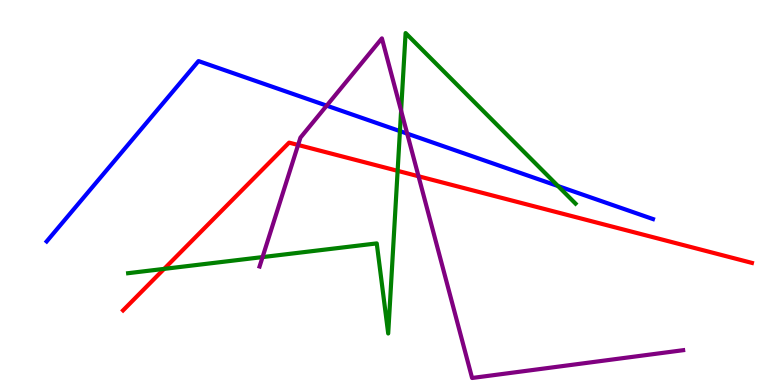[{'lines': ['blue', 'red'], 'intersections': []}, {'lines': ['green', 'red'], 'intersections': [{'x': 2.12, 'y': 3.02}, {'x': 5.13, 'y': 5.56}]}, {'lines': ['purple', 'red'], 'intersections': [{'x': 3.85, 'y': 6.23}, {'x': 5.4, 'y': 5.42}]}, {'lines': ['blue', 'green'], 'intersections': [{'x': 5.16, 'y': 6.59}, {'x': 7.2, 'y': 5.17}]}, {'lines': ['blue', 'purple'], 'intersections': [{'x': 4.22, 'y': 7.26}, {'x': 5.25, 'y': 6.53}]}, {'lines': ['green', 'purple'], 'intersections': [{'x': 3.39, 'y': 3.32}, {'x': 5.18, 'y': 7.12}]}]